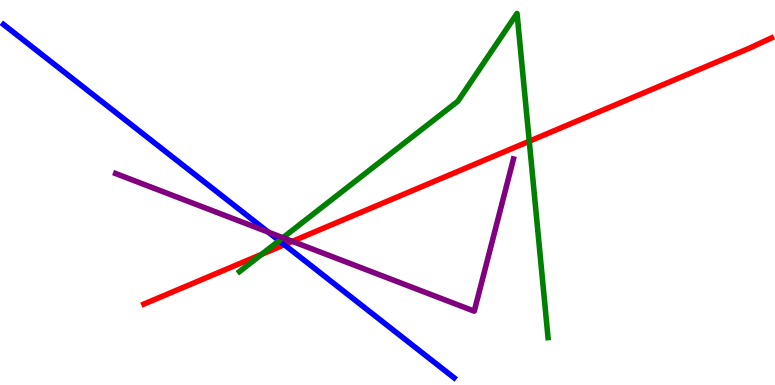[{'lines': ['blue', 'red'], 'intersections': [{'x': 3.67, 'y': 3.64}]}, {'lines': ['green', 'red'], 'intersections': [{'x': 3.38, 'y': 3.39}, {'x': 6.83, 'y': 6.33}]}, {'lines': ['purple', 'red'], 'intersections': [{'x': 3.77, 'y': 3.73}]}, {'lines': ['blue', 'green'], 'intersections': [{'x': 3.6, 'y': 3.75}]}, {'lines': ['blue', 'purple'], 'intersections': [{'x': 3.46, 'y': 3.97}]}, {'lines': ['green', 'purple'], 'intersections': [{'x': 3.65, 'y': 3.83}]}]